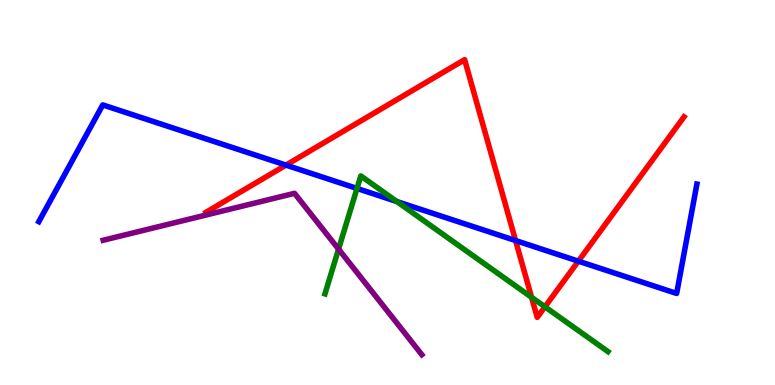[{'lines': ['blue', 'red'], 'intersections': [{'x': 3.69, 'y': 5.71}, {'x': 6.65, 'y': 3.75}, {'x': 7.46, 'y': 3.22}]}, {'lines': ['green', 'red'], 'intersections': [{'x': 6.86, 'y': 2.28}, {'x': 7.03, 'y': 2.03}]}, {'lines': ['purple', 'red'], 'intersections': []}, {'lines': ['blue', 'green'], 'intersections': [{'x': 4.61, 'y': 5.11}, {'x': 5.12, 'y': 4.77}]}, {'lines': ['blue', 'purple'], 'intersections': []}, {'lines': ['green', 'purple'], 'intersections': [{'x': 4.37, 'y': 3.53}]}]